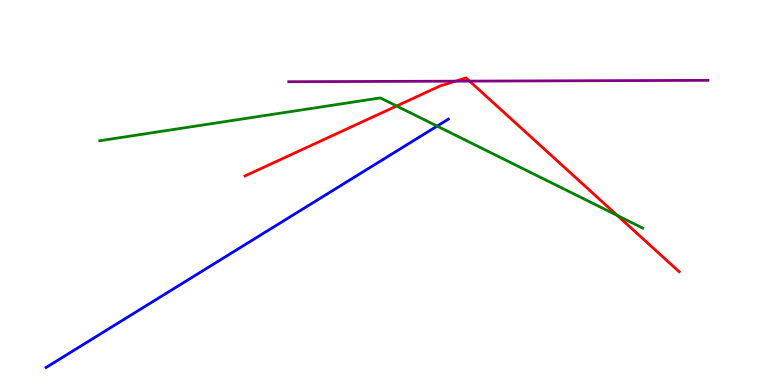[{'lines': ['blue', 'red'], 'intersections': []}, {'lines': ['green', 'red'], 'intersections': [{'x': 5.12, 'y': 7.25}, {'x': 7.97, 'y': 4.4}]}, {'lines': ['purple', 'red'], 'intersections': [{'x': 5.88, 'y': 7.89}, {'x': 6.06, 'y': 7.89}]}, {'lines': ['blue', 'green'], 'intersections': [{'x': 5.64, 'y': 6.72}]}, {'lines': ['blue', 'purple'], 'intersections': []}, {'lines': ['green', 'purple'], 'intersections': []}]